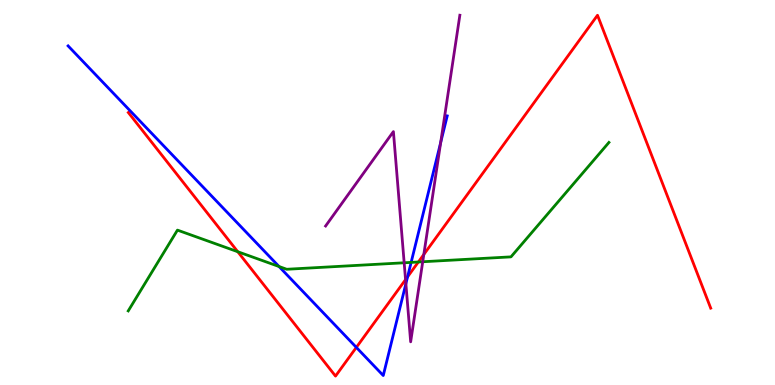[{'lines': ['blue', 'red'], 'intersections': [{'x': 4.6, 'y': 0.977}, {'x': 5.26, 'y': 2.81}]}, {'lines': ['green', 'red'], 'intersections': [{'x': 3.07, 'y': 3.46}, {'x': 5.4, 'y': 3.2}]}, {'lines': ['purple', 'red'], 'intersections': [{'x': 5.23, 'y': 2.74}, {'x': 5.47, 'y': 3.39}]}, {'lines': ['blue', 'green'], 'intersections': [{'x': 3.6, 'y': 3.08}, {'x': 5.3, 'y': 3.18}]}, {'lines': ['blue', 'purple'], 'intersections': [{'x': 5.24, 'y': 2.63}, {'x': 5.69, 'y': 6.3}]}, {'lines': ['green', 'purple'], 'intersections': [{'x': 5.22, 'y': 3.17}, {'x': 5.45, 'y': 3.2}]}]